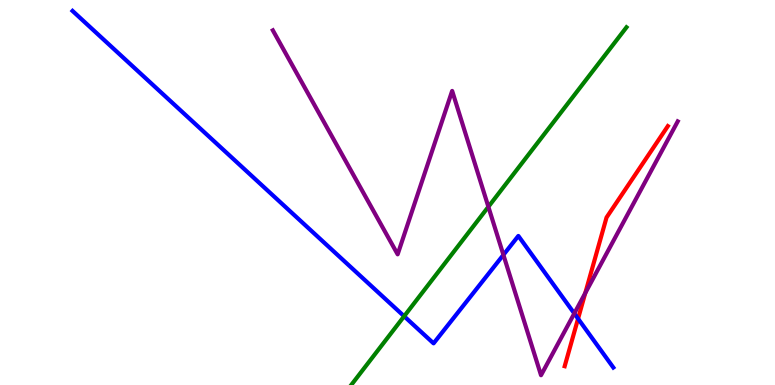[{'lines': ['blue', 'red'], 'intersections': [{'x': 7.46, 'y': 1.72}]}, {'lines': ['green', 'red'], 'intersections': []}, {'lines': ['purple', 'red'], 'intersections': [{'x': 7.55, 'y': 2.39}]}, {'lines': ['blue', 'green'], 'intersections': [{'x': 5.21, 'y': 1.79}]}, {'lines': ['blue', 'purple'], 'intersections': [{'x': 6.5, 'y': 3.38}, {'x': 7.41, 'y': 1.86}]}, {'lines': ['green', 'purple'], 'intersections': [{'x': 6.3, 'y': 4.63}]}]